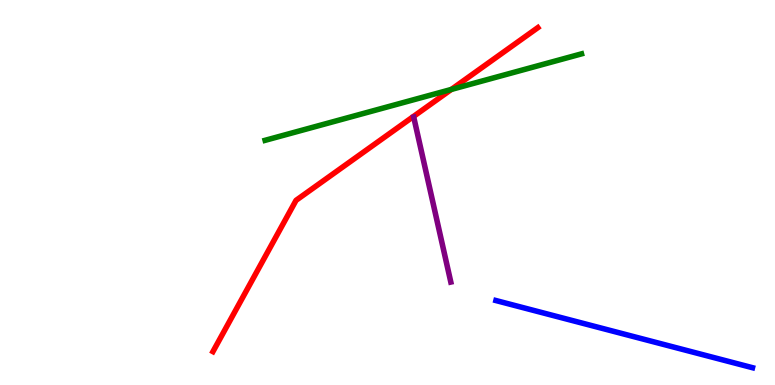[{'lines': ['blue', 'red'], 'intersections': []}, {'lines': ['green', 'red'], 'intersections': [{'x': 5.82, 'y': 7.68}]}, {'lines': ['purple', 'red'], 'intersections': []}, {'lines': ['blue', 'green'], 'intersections': []}, {'lines': ['blue', 'purple'], 'intersections': []}, {'lines': ['green', 'purple'], 'intersections': []}]